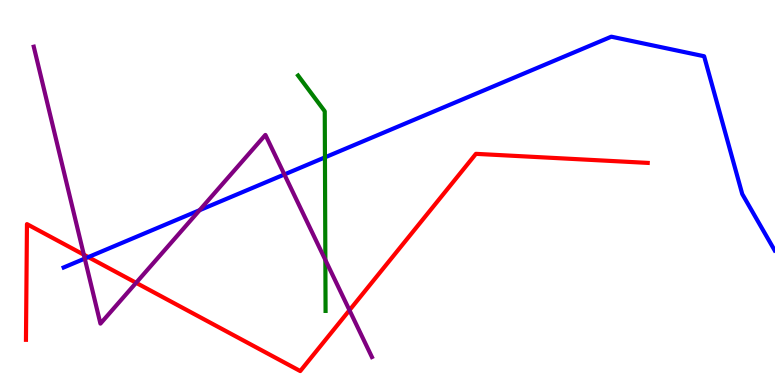[{'lines': ['blue', 'red'], 'intersections': [{'x': 1.14, 'y': 3.32}]}, {'lines': ['green', 'red'], 'intersections': []}, {'lines': ['purple', 'red'], 'intersections': [{'x': 1.08, 'y': 3.38}, {'x': 1.76, 'y': 2.65}, {'x': 4.51, 'y': 1.94}]}, {'lines': ['blue', 'green'], 'intersections': [{'x': 4.19, 'y': 5.91}]}, {'lines': ['blue', 'purple'], 'intersections': [{'x': 1.09, 'y': 3.28}, {'x': 2.58, 'y': 4.54}, {'x': 3.67, 'y': 5.47}]}, {'lines': ['green', 'purple'], 'intersections': [{'x': 4.2, 'y': 3.25}]}]